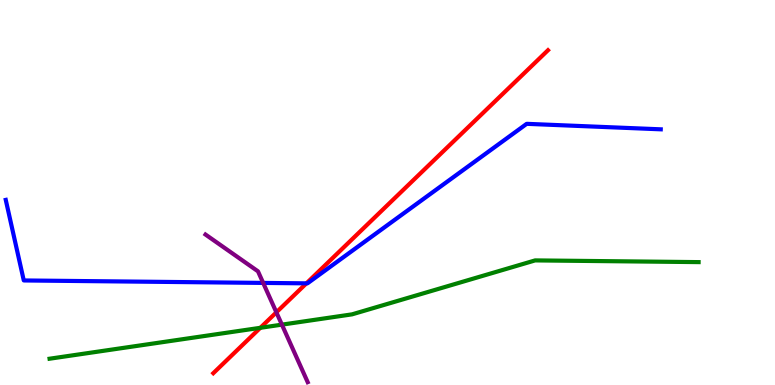[{'lines': ['blue', 'red'], 'intersections': [{'x': 3.95, 'y': 2.64}]}, {'lines': ['green', 'red'], 'intersections': [{'x': 3.36, 'y': 1.49}]}, {'lines': ['purple', 'red'], 'intersections': [{'x': 3.57, 'y': 1.89}]}, {'lines': ['blue', 'green'], 'intersections': []}, {'lines': ['blue', 'purple'], 'intersections': [{'x': 3.4, 'y': 2.65}]}, {'lines': ['green', 'purple'], 'intersections': [{'x': 3.64, 'y': 1.57}]}]